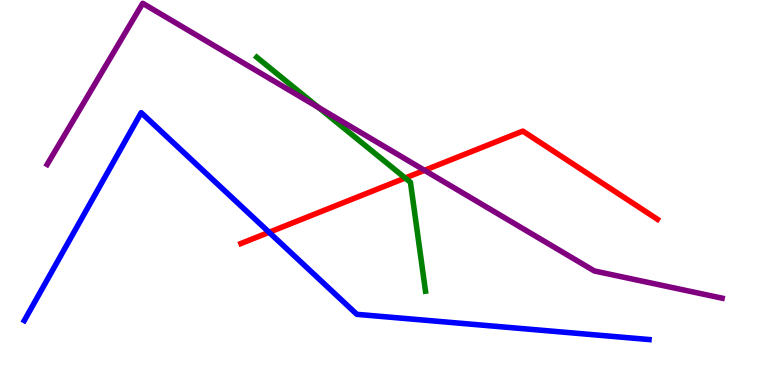[{'lines': ['blue', 'red'], 'intersections': [{'x': 3.47, 'y': 3.97}]}, {'lines': ['green', 'red'], 'intersections': [{'x': 5.23, 'y': 5.38}]}, {'lines': ['purple', 'red'], 'intersections': [{'x': 5.48, 'y': 5.58}]}, {'lines': ['blue', 'green'], 'intersections': []}, {'lines': ['blue', 'purple'], 'intersections': []}, {'lines': ['green', 'purple'], 'intersections': [{'x': 4.11, 'y': 7.21}]}]